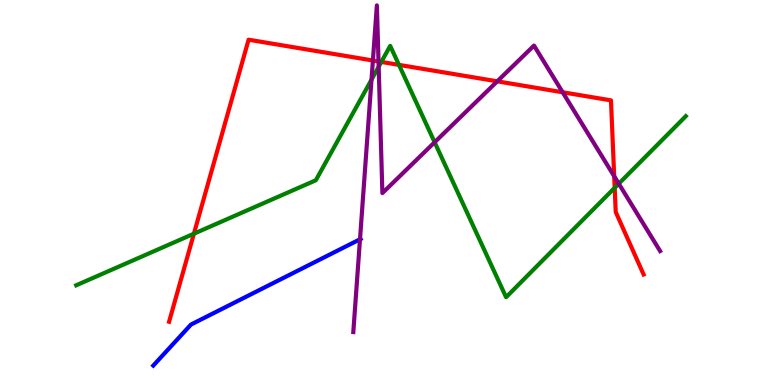[{'lines': ['blue', 'red'], 'intersections': []}, {'lines': ['green', 'red'], 'intersections': [{'x': 2.5, 'y': 3.93}, {'x': 4.92, 'y': 8.39}, {'x': 5.15, 'y': 8.32}, {'x': 7.93, 'y': 5.12}]}, {'lines': ['purple', 'red'], 'intersections': [{'x': 4.81, 'y': 8.43}, {'x': 4.88, 'y': 8.4}, {'x': 6.42, 'y': 7.89}, {'x': 7.26, 'y': 7.6}, {'x': 7.93, 'y': 5.42}]}, {'lines': ['blue', 'green'], 'intersections': []}, {'lines': ['blue', 'purple'], 'intersections': [{'x': 4.65, 'y': 3.78}]}, {'lines': ['green', 'purple'], 'intersections': [{'x': 4.79, 'y': 7.93}, {'x': 4.89, 'y': 8.27}, {'x': 5.61, 'y': 6.31}, {'x': 7.98, 'y': 5.23}]}]